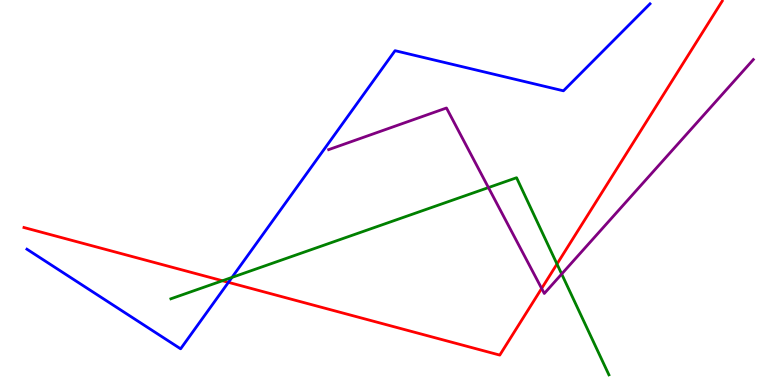[{'lines': ['blue', 'red'], 'intersections': [{'x': 2.95, 'y': 2.67}]}, {'lines': ['green', 'red'], 'intersections': [{'x': 2.87, 'y': 2.71}, {'x': 7.19, 'y': 3.14}]}, {'lines': ['purple', 'red'], 'intersections': [{'x': 6.99, 'y': 2.51}]}, {'lines': ['blue', 'green'], 'intersections': [{'x': 2.99, 'y': 2.79}]}, {'lines': ['blue', 'purple'], 'intersections': []}, {'lines': ['green', 'purple'], 'intersections': [{'x': 6.3, 'y': 5.13}, {'x': 7.25, 'y': 2.88}]}]